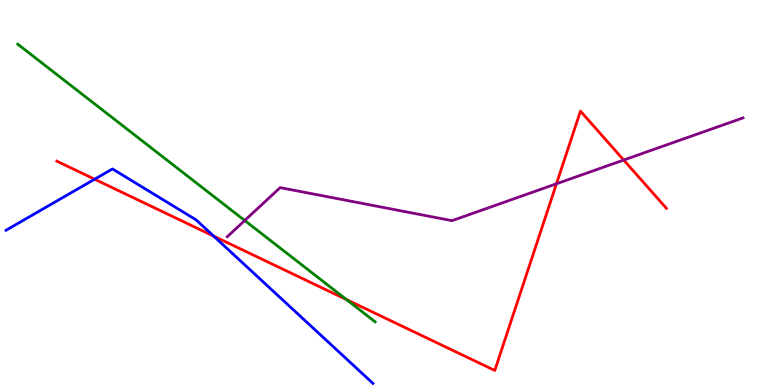[{'lines': ['blue', 'red'], 'intersections': [{'x': 1.22, 'y': 5.34}, {'x': 2.76, 'y': 3.87}]}, {'lines': ['green', 'red'], 'intersections': [{'x': 4.47, 'y': 2.22}]}, {'lines': ['purple', 'red'], 'intersections': [{'x': 7.18, 'y': 5.23}, {'x': 8.05, 'y': 5.84}]}, {'lines': ['blue', 'green'], 'intersections': []}, {'lines': ['blue', 'purple'], 'intersections': []}, {'lines': ['green', 'purple'], 'intersections': [{'x': 3.16, 'y': 4.27}]}]